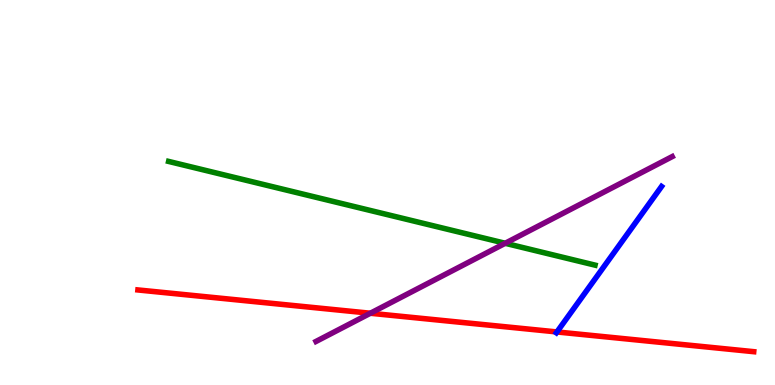[{'lines': ['blue', 'red'], 'intersections': [{'x': 7.19, 'y': 1.38}]}, {'lines': ['green', 'red'], 'intersections': []}, {'lines': ['purple', 'red'], 'intersections': [{'x': 4.78, 'y': 1.86}]}, {'lines': ['blue', 'green'], 'intersections': []}, {'lines': ['blue', 'purple'], 'intersections': []}, {'lines': ['green', 'purple'], 'intersections': [{'x': 6.52, 'y': 3.68}]}]